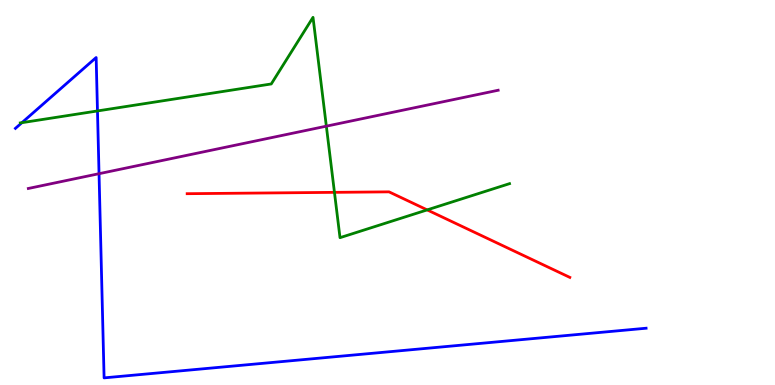[{'lines': ['blue', 'red'], 'intersections': []}, {'lines': ['green', 'red'], 'intersections': [{'x': 4.32, 'y': 5.0}, {'x': 5.51, 'y': 4.55}]}, {'lines': ['purple', 'red'], 'intersections': []}, {'lines': ['blue', 'green'], 'intersections': [{'x': 0.283, 'y': 6.81}, {'x': 1.26, 'y': 7.12}]}, {'lines': ['blue', 'purple'], 'intersections': [{'x': 1.28, 'y': 5.49}]}, {'lines': ['green', 'purple'], 'intersections': [{'x': 4.21, 'y': 6.72}]}]